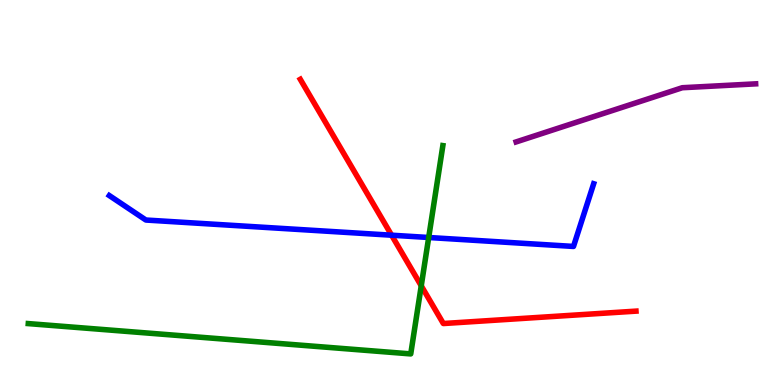[{'lines': ['blue', 'red'], 'intersections': [{'x': 5.05, 'y': 3.89}]}, {'lines': ['green', 'red'], 'intersections': [{'x': 5.44, 'y': 2.58}]}, {'lines': ['purple', 'red'], 'intersections': []}, {'lines': ['blue', 'green'], 'intersections': [{'x': 5.53, 'y': 3.83}]}, {'lines': ['blue', 'purple'], 'intersections': []}, {'lines': ['green', 'purple'], 'intersections': []}]